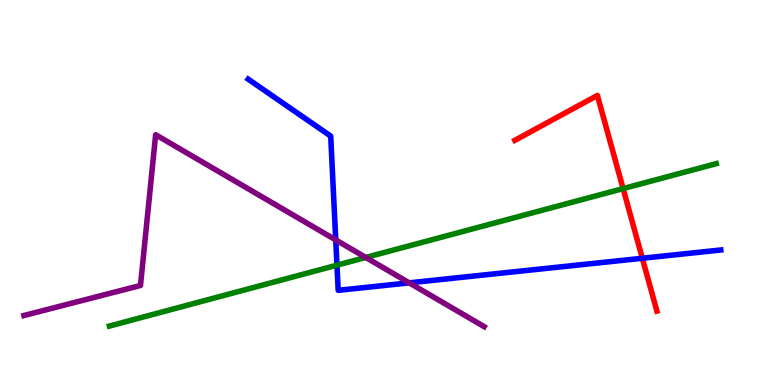[{'lines': ['blue', 'red'], 'intersections': [{'x': 8.29, 'y': 3.29}]}, {'lines': ['green', 'red'], 'intersections': [{'x': 8.04, 'y': 5.1}]}, {'lines': ['purple', 'red'], 'intersections': []}, {'lines': ['blue', 'green'], 'intersections': [{'x': 4.35, 'y': 3.11}]}, {'lines': ['blue', 'purple'], 'intersections': [{'x': 4.33, 'y': 3.77}, {'x': 5.28, 'y': 2.65}]}, {'lines': ['green', 'purple'], 'intersections': [{'x': 4.72, 'y': 3.31}]}]